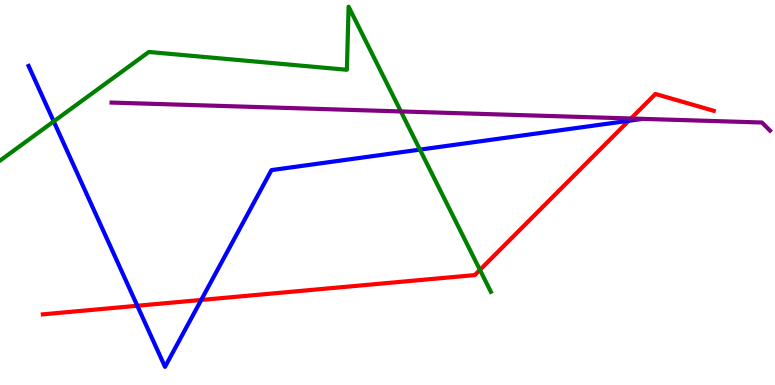[{'lines': ['blue', 'red'], 'intersections': [{'x': 1.77, 'y': 2.06}, {'x': 2.6, 'y': 2.21}, {'x': 8.11, 'y': 6.86}]}, {'lines': ['green', 'red'], 'intersections': [{'x': 6.19, 'y': 2.99}]}, {'lines': ['purple', 'red'], 'intersections': [{'x': 8.14, 'y': 6.92}]}, {'lines': ['blue', 'green'], 'intersections': [{'x': 0.693, 'y': 6.85}, {'x': 5.42, 'y': 6.11}]}, {'lines': ['blue', 'purple'], 'intersections': []}, {'lines': ['green', 'purple'], 'intersections': [{'x': 5.17, 'y': 7.11}]}]